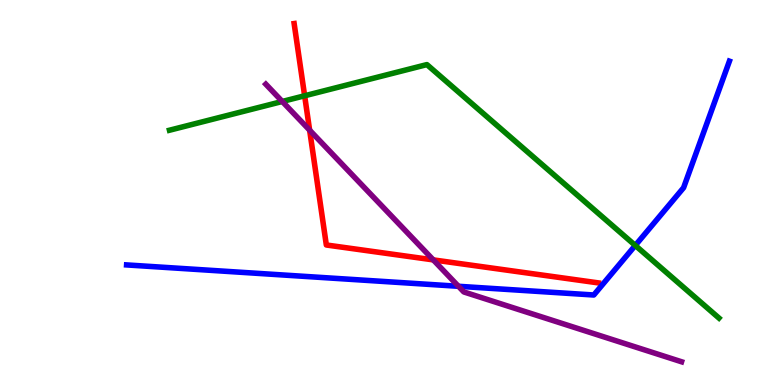[{'lines': ['blue', 'red'], 'intersections': []}, {'lines': ['green', 'red'], 'intersections': [{'x': 3.93, 'y': 7.51}]}, {'lines': ['purple', 'red'], 'intersections': [{'x': 4.0, 'y': 6.62}, {'x': 5.59, 'y': 3.25}]}, {'lines': ['blue', 'green'], 'intersections': [{'x': 8.2, 'y': 3.63}]}, {'lines': ['blue', 'purple'], 'intersections': [{'x': 5.92, 'y': 2.56}]}, {'lines': ['green', 'purple'], 'intersections': [{'x': 3.64, 'y': 7.36}]}]